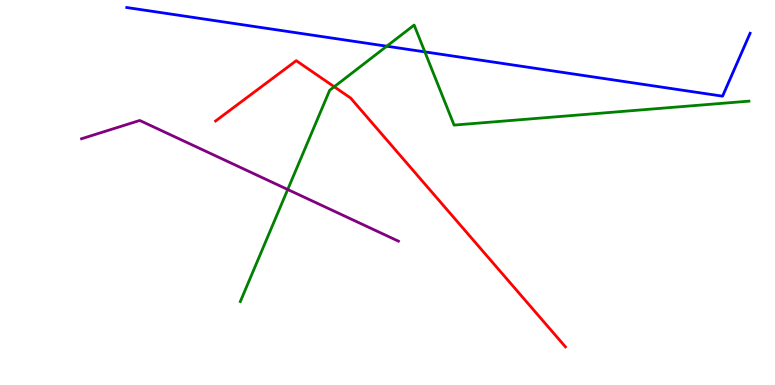[{'lines': ['blue', 'red'], 'intersections': []}, {'lines': ['green', 'red'], 'intersections': [{'x': 4.31, 'y': 7.75}]}, {'lines': ['purple', 'red'], 'intersections': []}, {'lines': ['blue', 'green'], 'intersections': [{'x': 4.99, 'y': 8.8}, {'x': 5.48, 'y': 8.65}]}, {'lines': ['blue', 'purple'], 'intersections': []}, {'lines': ['green', 'purple'], 'intersections': [{'x': 3.71, 'y': 5.08}]}]